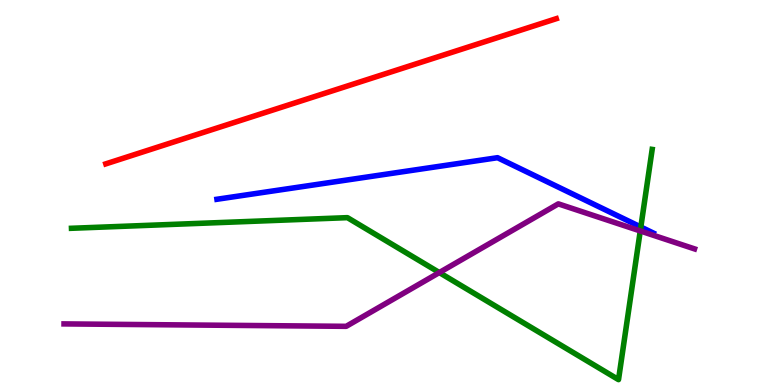[{'lines': ['blue', 'red'], 'intersections': []}, {'lines': ['green', 'red'], 'intersections': []}, {'lines': ['purple', 'red'], 'intersections': []}, {'lines': ['blue', 'green'], 'intersections': [{'x': 8.27, 'y': 4.1}]}, {'lines': ['blue', 'purple'], 'intersections': []}, {'lines': ['green', 'purple'], 'intersections': [{'x': 5.67, 'y': 2.92}, {'x': 8.26, 'y': 4.0}]}]